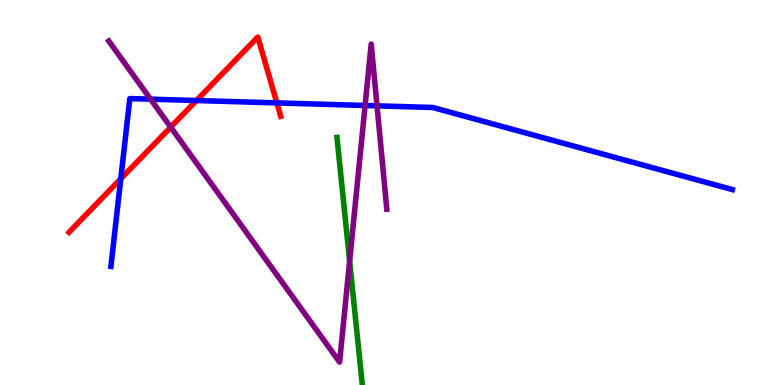[{'lines': ['blue', 'red'], 'intersections': [{'x': 1.56, 'y': 5.36}, {'x': 2.53, 'y': 7.39}, {'x': 3.57, 'y': 7.33}]}, {'lines': ['green', 'red'], 'intersections': []}, {'lines': ['purple', 'red'], 'intersections': [{'x': 2.2, 'y': 6.7}]}, {'lines': ['blue', 'green'], 'intersections': []}, {'lines': ['blue', 'purple'], 'intersections': [{'x': 1.94, 'y': 7.42}, {'x': 4.71, 'y': 7.26}, {'x': 4.87, 'y': 7.25}]}, {'lines': ['green', 'purple'], 'intersections': [{'x': 4.51, 'y': 3.22}]}]